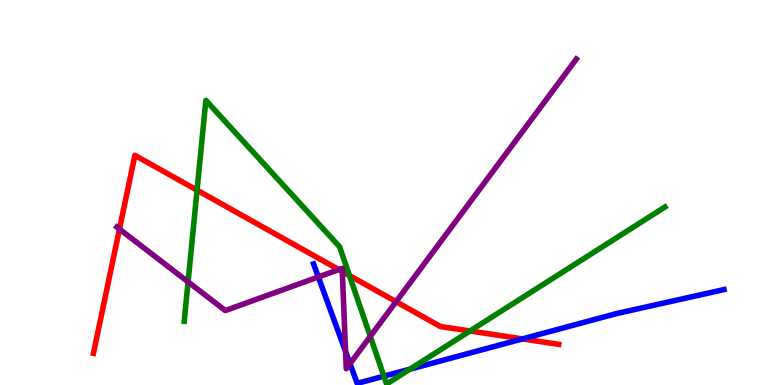[{'lines': ['blue', 'red'], 'intersections': [{'x': 6.74, 'y': 1.2}]}, {'lines': ['green', 'red'], 'intersections': [{'x': 2.54, 'y': 5.06}, {'x': 4.51, 'y': 2.84}, {'x': 6.06, 'y': 1.4}]}, {'lines': ['purple', 'red'], 'intersections': [{'x': 1.54, 'y': 4.05}, {'x': 4.37, 'y': 3.0}, {'x': 4.42, 'y': 2.95}, {'x': 5.11, 'y': 2.16}]}, {'lines': ['blue', 'green'], 'intersections': [{'x': 4.95, 'y': 0.229}, {'x': 5.29, 'y': 0.411}]}, {'lines': ['blue', 'purple'], 'intersections': [{'x': 4.11, 'y': 2.81}, {'x': 4.46, 'y': 0.871}, {'x': 4.52, 'y': 0.554}]}, {'lines': ['green', 'purple'], 'intersections': [{'x': 2.43, 'y': 2.68}, {'x': 4.78, 'y': 1.26}]}]